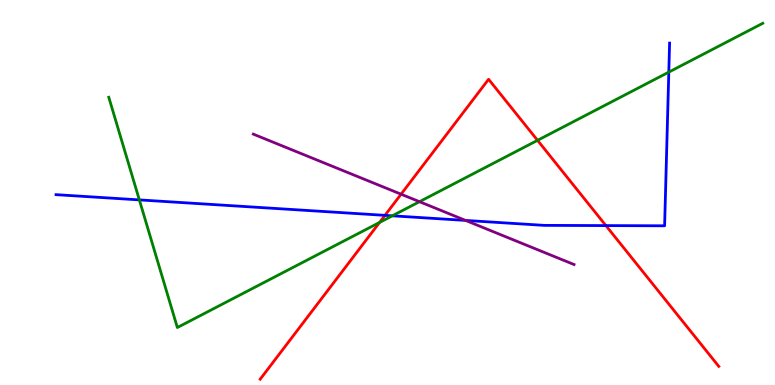[{'lines': ['blue', 'red'], 'intersections': [{'x': 4.97, 'y': 4.41}, {'x': 7.82, 'y': 4.14}]}, {'lines': ['green', 'red'], 'intersections': [{'x': 4.9, 'y': 4.22}, {'x': 6.94, 'y': 6.35}]}, {'lines': ['purple', 'red'], 'intersections': [{'x': 5.18, 'y': 4.96}]}, {'lines': ['blue', 'green'], 'intersections': [{'x': 1.8, 'y': 4.81}, {'x': 5.06, 'y': 4.39}, {'x': 8.63, 'y': 8.13}]}, {'lines': ['blue', 'purple'], 'intersections': [{'x': 6.01, 'y': 4.27}]}, {'lines': ['green', 'purple'], 'intersections': [{'x': 5.41, 'y': 4.76}]}]